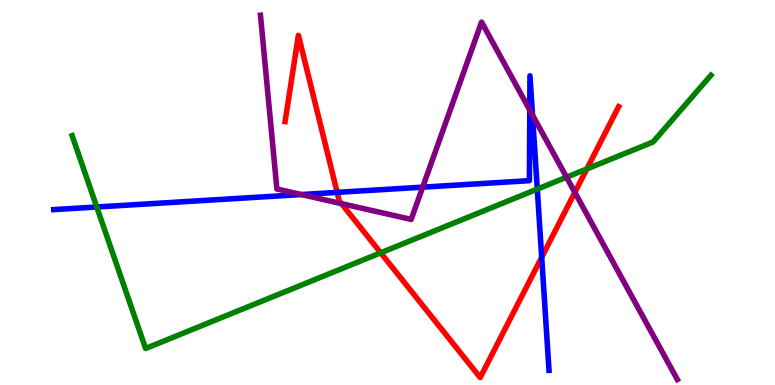[{'lines': ['blue', 'red'], 'intersections': [{'x': 4.35, 'y': 5.0}, {'x': 6.99, 'y': 3.32}]}, {'lines': ['green', 'red'], 'intersections': [{'x': 4.91, 'y': 3.43}, {'x': 7.57, 'y': 5.61}]}, {'lines': ['purple', 'red'], 'intersections': [{'x': 4.41, 'y': 4.71}, {'x': 7.42, 'y': 5.0}]}, {'lines': ['blue', 'green'], 'intersections': [{'x': 1.25, 'y': 4.62}, {'x': 6.93, 'y': 5.09}]}, {'lines': ['blue', 'purple'], 'intersections': [{'x': 3.89, 'y': 4.95}, {'x': 5.45, 'y': 5.14}, {'x': 6.84, 'y': 7.14}, {'x': 6.87, 'y': 7.01}]}, {'lines': ['green', 'purple'], 'intersections': [{'x': 7.31, 'y': 5.4}]}]